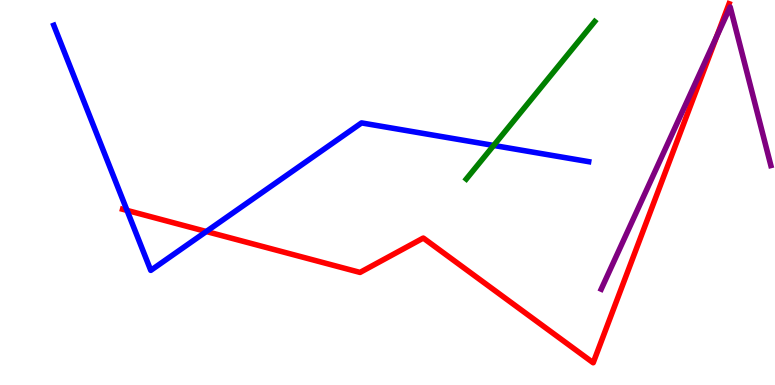[{'lines': ['blue', 'red'], 'intersections': [{'x': 1.64, 'y': 4.53}, {'x': 2.66, 'y': 3.99}]}, {'lines': ['green', 'red'], 'intersections': []}, {'lines': ['purple', 'red'], 'intersections': [{'x': 9.25, 'y': 9.05}]}, {'lines': ['blue', 'green'], 'intersections': [{'x': 6.37, 'y': 6.22}]}, {'lines': ['blue', 'purple'], 'intersections': []}, {'lines': ['green', 'purple'], 'intersections': []}]